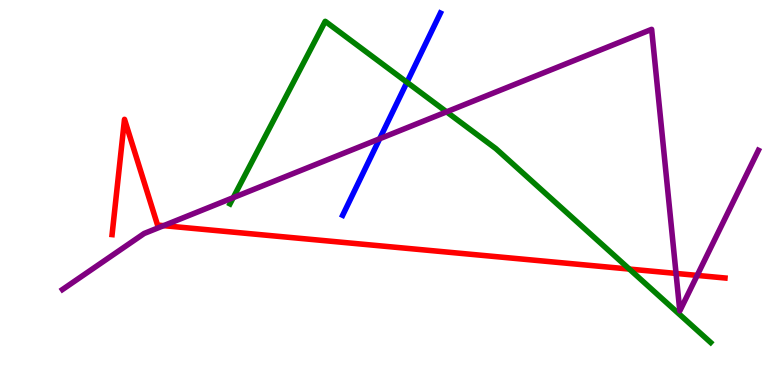[{'lines': ['blue', 'red'], 'intersections': []}, {'lines': ['green', 'red'], 'intersections': [{'x': 8.12, 'y': 3.01}]}, {'lines': ['purple', 'red'], 'intersections': [{'x': 2.11, 'y': 4.14}, {'x': 8.72, 'y': 2.9}, {'x': 9.0, 'y': 2.85}]}, {'lines': ['blue', 'green'], 'intersections': [{'x': 5.25, 'y': 7.86}]}, {'lines': ['blue', 'purple'], 'intersections': [{'x': 4.9, 'y': 6.4}]}, {'lines': ['green', 'purple'], 'intersections': [{'x': 3.01, 'y': 4.87}, {'x': 5.76, 'y': 7.09}]}]